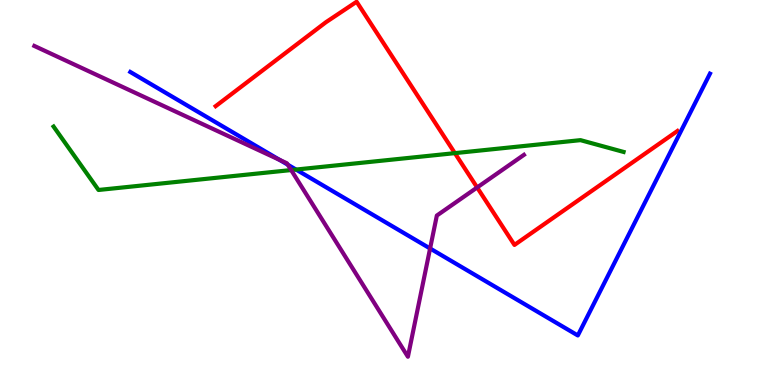[{'lines': ['blue', 'red'], 'intersections': []}, {'lines': ['green', 'red'], 'intersections': [{'x': 5.87, 'y': 6.02}]}, {'lines': ['purple', 'red'], 'intersections': [{'x': 6.16, 'y': 5.13}]}, {'lines': ['blue', 'green'], 'intersections': [{'x': 3.82, 'y': 5.6}]}, {'lines': ['blue', 'purple'], 'intersections': [{'x': 3.61, 'y': 5.85}, {'x': 3.71, 'y': 5.72}, {'x': 5.55, 'y': 3.55}]}, {'lines': ['green', 'purple'], 'intersections': [{'x': 3.76, 'y': 5.58}]}]